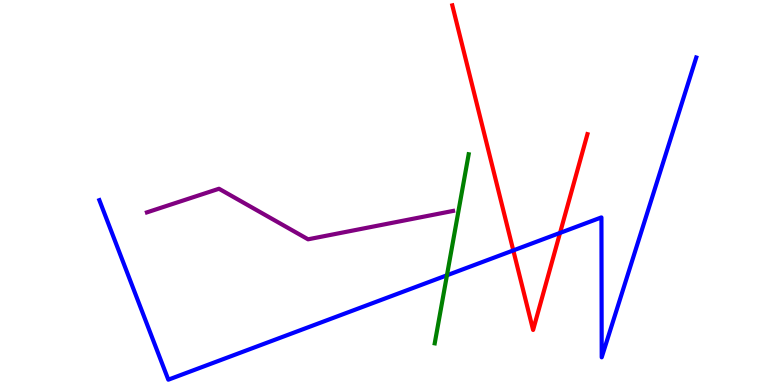[{'lines': ['blue', 'red'], 'intersections': [{'x': 6.62, 'y': 3.5}, {'x': 7.23, 'y': 3.95}]}, {'lines': ['green', 'red'], 'intersections': []}, {'lines': ['purple', 'red'], 'intersections': []}, {'lines': ['blue', 'green'], 'intersections': [{'x': 5.77, 'y': 2.85}]}, {'lines': ['blue', 'purple'], 'intersections': []}, {'lines': ['green', 'purple'], 'intersections': []}]